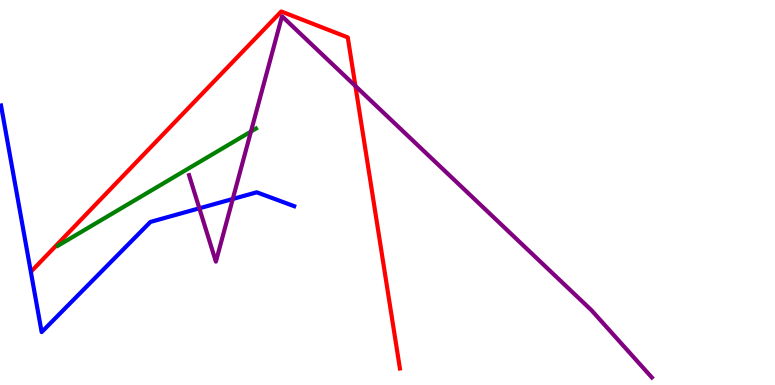[{'lines': ['blue', 'red'], 'intersections': []}, {'lines': ['green', 'red'], 'intersections': []}, {'lines': ['purple', 'red'], 'intersections': [{'x': 4.59, 'y': 7.77}]}, {'lines': ['blue', 'green'], 'intersections': []}, {'lines': ['blue', 'purple'], 'intersections': [{'x': 2.57, 'y': 4.59}, {'x': 3.0, 'y': 4.83}]}, {'lines': ['green', 'purple'], 'intersections': [{'x': 3.24, 'y': 6.58}]}]